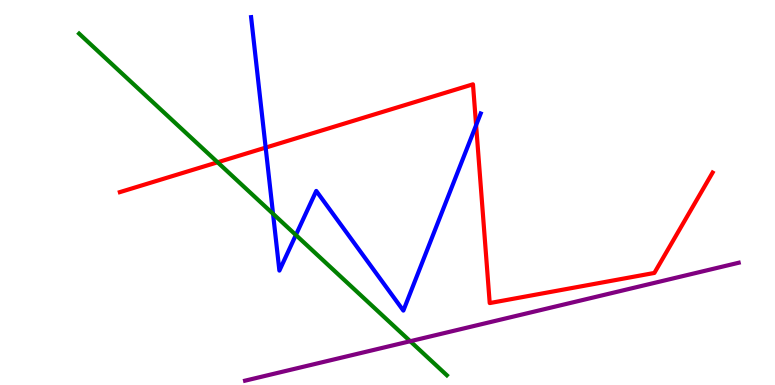[{'lines': ['blue', 'red'], 'intersections': [{'x': 3.43, 'y': 6.17}, {'x': 6.14, 'y': 6.75}]}, {'lines': ['green', 'red'], 'intersections': [{'x': 2.81, 'y': 5.78}]}, {'lines': ['purple', 'red'], 'intersections': []}, {'lines': ['blue', 'green'], 'intersections': [{'x': 3.52, 'y': 4.45}, {'x': 3.82, 'y': 3.9}]}, {'lines': ['blue', 'purple'], 'intersections': []}, {'lines': ['green', 'purple'], 'intersections': [{'x': 5.29, 'y': 1.14}]}]